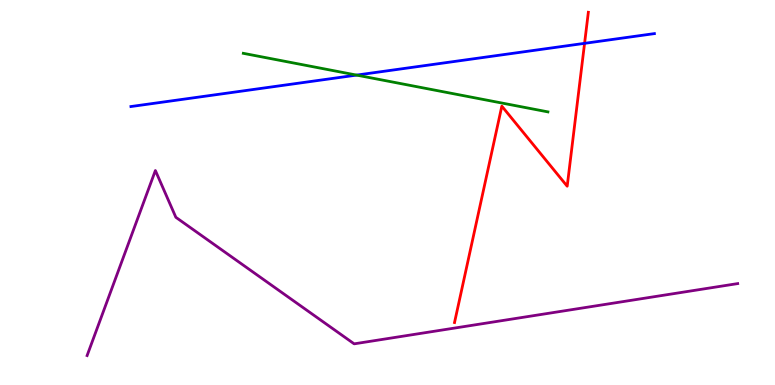[{'lines': ['blue', 'red'], 'intersections': [{'x': 7.54, 'y': 8.87}]}, {'lines': ['green', 'red'], 'intersections': []}, {'lines': ['purple', 'red'], 'intersections': []}, {'lines': ['blue', 'green'], 'intersections': [{'x': 4.6, 'y': 8.05}]}, {'lines': ['blue', 'purple'], 'intersections': []}, {'lines': ['green', 'purple'], 'intersections': []}]